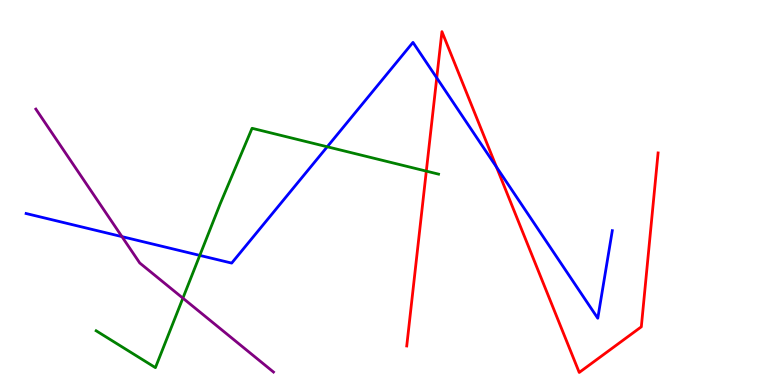[{'lines': ['blue', 'red'], 'intersections': [{'x': 5.64, 'y': 7.98}, {'x': 6.41, 'y': 5.66}]}, {'lines': ['green', 'red'], 'intersections': [{'x': 5.5, 'y': 5.56}]}, {'lines': ['purple', 'red'], 'intersections': []}, {'lines': ['blue', 'green'], 'intersections': [{'x': 2.58, 'y': 3.37}, {'x': 4.22, 'y': 6.19}]}, {'lines': ['blue', 'purple'], 'intersections': [{'x': 1.57, 'y': 3.85}]}, {'lines': ['green', 'purple'], 'intersections': [{'x': 2.36, 'y': 2.26}]}]